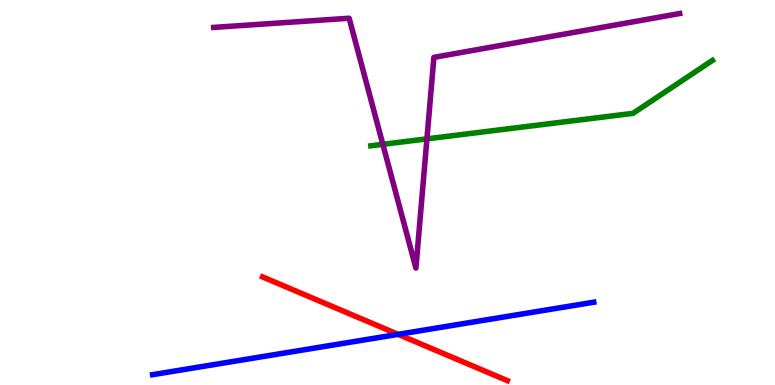[{'lines': ['blue', 'red'], 'intersections': [{'x': 5.14, 'y': 1.32}]}, {'lines': ['green', 'red'], 'intersections': []}, {'lines': ['purple', 'red'], 'intersections': []}, {'lines': ['blue', 'green'], 'intersections': []}, {'lines': ['blue', 'purple'], 'intersections': []}, {'lines': ['green', 'purple'], 'intersections': [{'x': 4.94, 'y': 6.25}, {'x': 5.51, 'y': 6.39}]}]